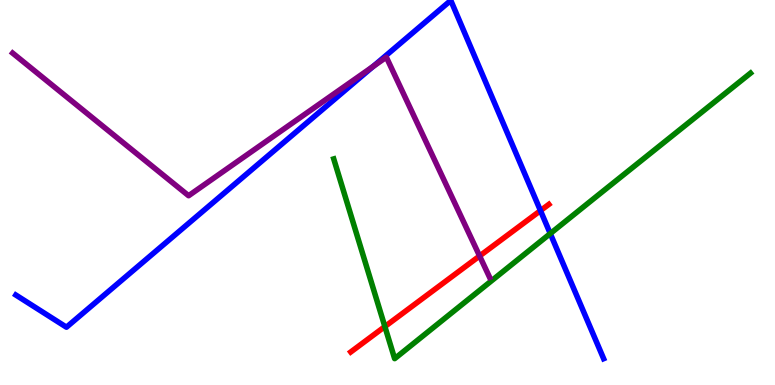[{'lines': ['blue', 'red'], 'intersections': [{'x': 6.97, 'y': 4.53}]}, {'lines': ['green', 'red'], 'intersections': [{'x': 4.97, 'y': 1.52}]}, {'lines': ['purple', 'red'], 'intersections': [{'x': 6.19, 'y': 3.35}]}, {'lines': ['blue', 'green'], 'intersections': [{'x': 7.1, 'y': 3.93}]}, {'lines': ['blue', 'purple'], 'intersections': [{'x': 4.82, 'y': 8.28}]}, {'lines': ['green', 'purple'], 'intersections': []}]